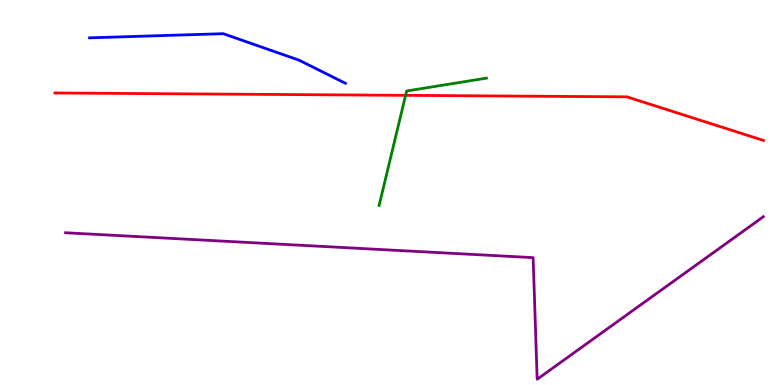[{'lines': ['blue', 'red'], 'intersections': []}, {'lines': ['green', 'red'], 'intersections': [{'x': 5.23, 'y': 7.52}]}, {'lines': ['purple', 'red'], 'intersections': []}, {'lines': ['blue', 'green'], 'intersections': []}, {'lines': ['blue', 'purple'], 'intersections': []}, {'lines': ['green', 'purple'], 'intersections': []}]